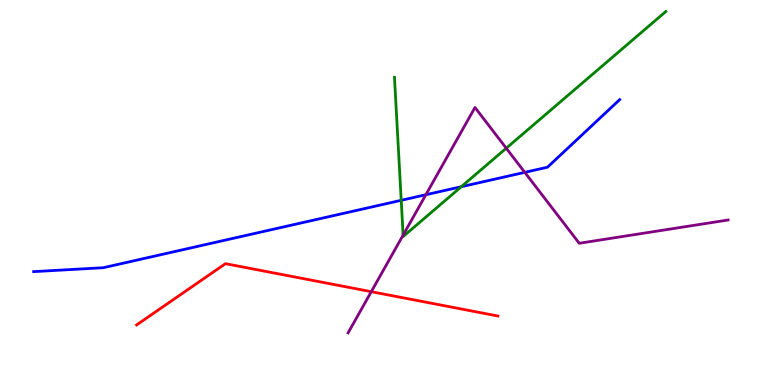[{'lines': ['blue', 'red'], 'intersections': []}, {'lines': ['green', 'red'], 'intersections': []}, {'lines': ['purple', 'red'], 'intersections': [{'x': 4.79, 'y': 2.42}]}, {'lines': ['blue', 'green'], 'intersections': [{'x': 5.18, 'y': 4.8}, {'x': 5.95, 'y': 5.15}]}, {'lines': ['blue', 'purple'], 'intersections': [{'x': 5.49, 'y': 4.94}, {'x': 6.77, 'y': 5.52}]}, {'lines': ['green', 'purple'], 'intersections': [{'x': 5.2, 'y': 3.89}, {'x': 6.53, 'y': 6.15}]}]